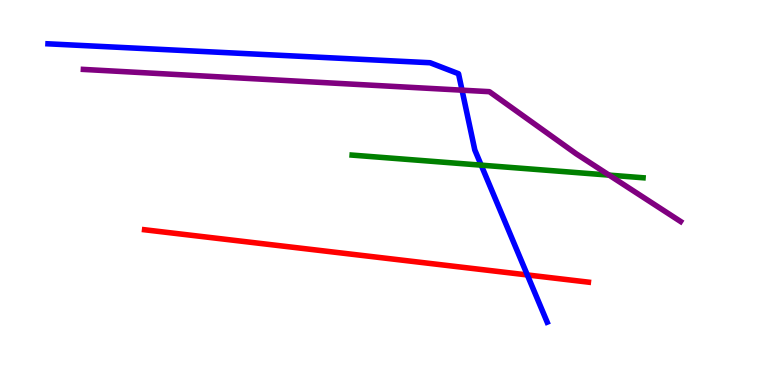[{'lines': ['blue', 'red'], 'intersections': [{'x': 6.8, 'y': 2.86}]}, {'lines': ['green', 'red'], 'intersections': []}, {'lines': ['purple', 'red'], 'intersections': []}, {'lines': ['blue', 'green'], 'intersections': [{'x': 6.21, 'y': 5.71}]}, {'lines': ['blue', 'purple'], 'intersections': [{'x': 5.96, 'y': 7.66}]}, {'lines': ['green', 'purple'], 'intersections': [{'x': 7.86, 'y': 5.45}]}]